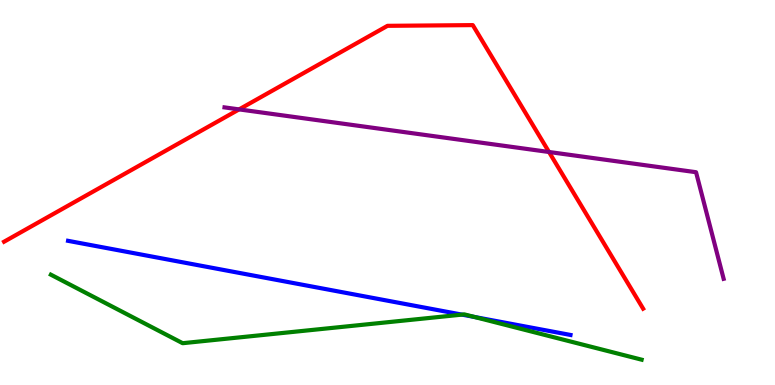[{'lines': ['blue', 'red'], 'intersections': []}, {'lines': ['green', 'red'], 'intersections': []}, {'lines': ['purple', 'red'], 'intersections': [{'x': 3.09, 'y': 7.16}, {'x': 7.08, 'y': 6.05}]}, {'lines': ['blue', 'green'], 'intersections': [{'x': 5.96, 'y': 1.83}, {'x': 6.12, 'y': 1.77}]}, {'lines': ['blue', 'purple'], 'intersections': []}, {'lines': ['green', 'purple'], 'intersections': []}]